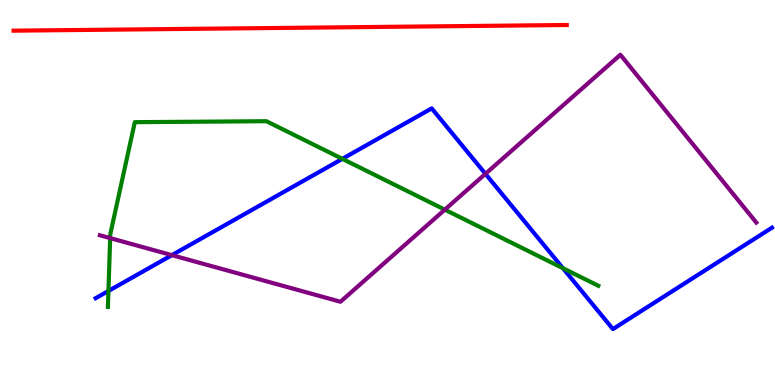[{'lines': ['blue', 'red'], 'intersections': []}, {'lines': ['green', 'red'], 'intersections': []}, {'lines': ['purple', 'red'], 'intersections': []}, {'lines': ['blue', 'green'], 'intersections': [{'x': 1.4, 'y': 2.44}, {'x': 4.42, 'y': 5.87}, {'x': 7.26, 'y': 3.03}]}, {'lines': ['blue', 'purple'], 'intersections': [{'x': 2.22, 'y': 3.37}, {'x': 6.26, 'y': 5.48}]}, {'lines': ['green', 'purple'], 'intersections': [{'x': 1.42, 'y': 3.82}, {'x': 5.74, 'y': 4.55}]}]